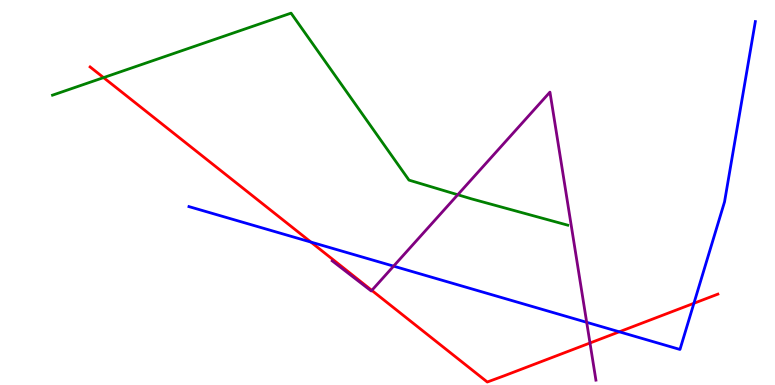[{'lines': ['blue', 'red'], 'intersections': [{'x': 4.01, 'y': 3.71}, {'x': 7.99, 'y': 1.38}, {'x': 8.95, 'y': 2.12}]}, {'lines': ['green', 'red'], 'intersections': [{'x': 1.34, 'y': 7.98}]}, {'lines': ['purple', 'red'], 'intersections': [{'x': 4.8, 'y': 2.46}, {'x': 7.61, 'y': 1.09}]}, {'lines': ['blue', 'green'], 'intersections': []}, {'lines': ['blue', 'purple'], 'intersections': [{'x': 5.08, 'y': 3.09}, {'x': 7.57, 'y': 1.63}]}, {'lines': ['green', 'purple'], 'intersections': [{'x': 5.91, 'y': 4.94}]}]